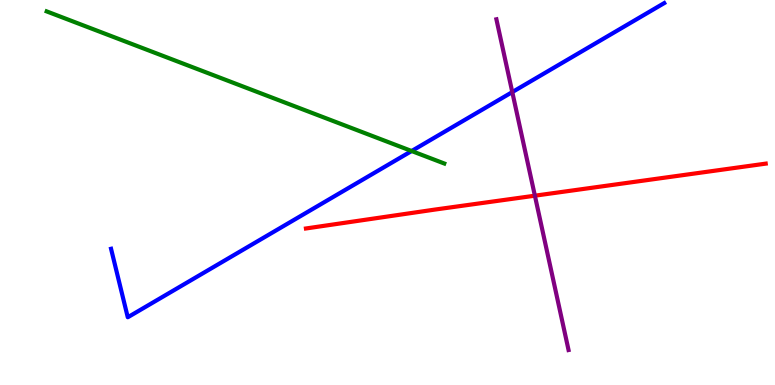[{'lines': ['blue', 'red'], 'intersections': []}, {'lines': ['green', 'red'], 'intersections': []}, {'lines': ['purple', 'red'], 'intersections': [{'x': 6.9, 'y': 4.92}]}, {'lines': ['blue', 'green'], 'intersections': [{'x': 5.31, 'y': 6.08}]}, {'lines': ['blue', 'purple'], 'intersections': [{'x': 6.61, 'y': 7.61}]}, {'lines': ['green', 'purple'], 'intersections': []}]